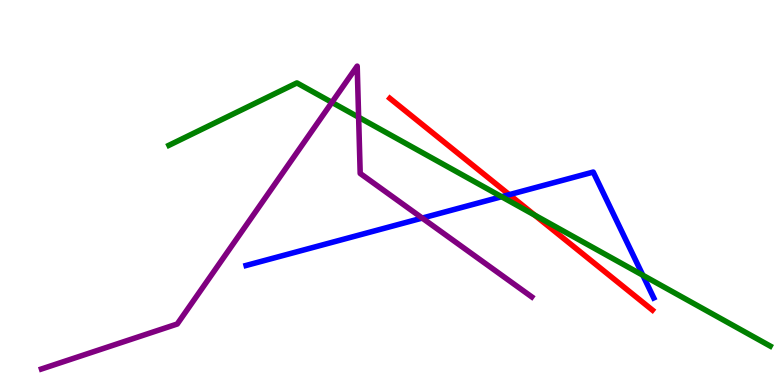[{'lines': ['blue', 'red'], 'intersections': [{'x': 6.57, 'y': 4.94}]}, {'lines': ['green', 'red'], 'intersections': [{'x': 6.9, 'y': 4.41}]}, {'lines': ['purple', 'red'], 'intersections': []}, {'lines': ['blue', 'green'], 'intersections': [{'x': 6.47, 'y': 4.89}, {'x': 8.29, 'y': 2.85}]}, {'lines': ['blue', 'purple'], 'intersections': [{'x': 5.45, 'y': 4.34}]}, {'lines': ['green', 'purple'], 'intersections': [{'x': 4.28, 'y': 7.34}, {'x': 4.63, 'y': 6.95}]}]